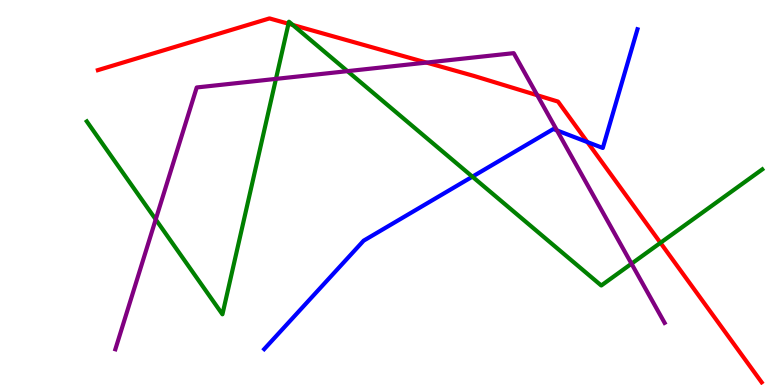[{'lines': ['blue', 'red'], 'intersections': [{'x': 7.58, 'y': 6.31}]}, {'lines': ['green', 'red'], 'intersections': [{'x': 3.72, 'y': 9.38}, {'x': 3.78, 'y': 9.35}, {'x': 8.52, 'y': 3.69}]}, {'lines': ['purple', 'red'], 'intersections': [{'x': 5.5, 'y': 8.37}, {'x': 6.93, 'y': 7.53}]}, {'lines': ['blue', 'green'], 'intersections': [{'x': 6.1, 'y': 5.41}]}, {'lines': ['blue', 'purple'], 'intersections': [{'x': 7.19, 'y': 6.61}]}, {'lines': ['green', 'purple'], 'intersections': [{'x': 2.01, 'y': 4.3}, {'x': 3.56, 'y': 7.95}, {'x': 4.48, 'y': 8.15}, {'x': 8.15, 'y': 3.15}]}]